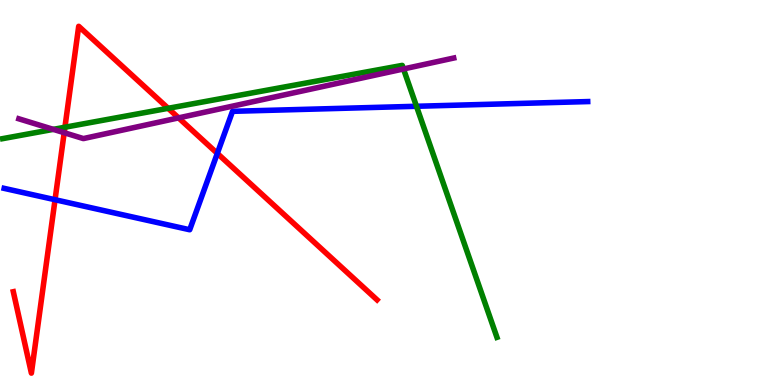[{'lines': ['blue', 'red'], 'intersections': [{'x': 0.71, 'y': 4.81}, {'x': 2.8, 'y': 6.02}]}, {'lines': ['green', 'red'], 'intersections': [{'x': 0.838, 'y': 6.7}, {'x': 2.17, 'y': 7.19}]}, {'lines': ['purple', 'red'], 'intersections': [{'x': 0.828, 'y': 6.55}, {'x': 2.3, 'y': 6.94}]}, {'lines': ['blue', 'green'], 'intersections': [{'x': 5.37, 'y': 7.24}]}, {'lines': ['blue', 'purple'], 'intersections': []}, {'lines': ['green', 'purple'], 'intersections': [{'x': 0.688, 'y': 6.64}, {'x': 5.21, 'y': 8.21}]}]